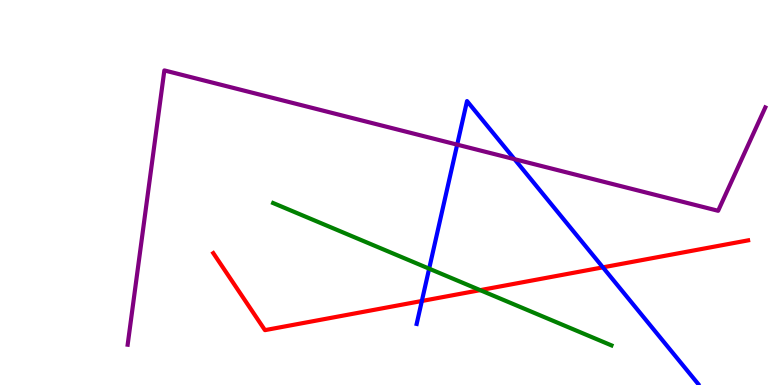[{'lines': ['blue', 'red'], 'intersections': [{'x': 5.44, 'y': 2.18}, {'x': 7.78, 'y': 3.06}]}, {'lines': ['green', 'red'], 'intersections': [{'x': 6.2, 'y': 2.46}]}, {'lines': ['purple', 'red'], 'intersections': []}, {'lines': ['blue', 'green'], 'intersections': [{'x': 5.54, 'y': 3.02}]}, {'lines': ['blue', 'purple'], 'intersections': [{'x': 5.9, 'y': 6.24}, {'x': 6.64, 'y': 5.87}]}, {'lines': ['green', 'purple'], 'intersections': []}]